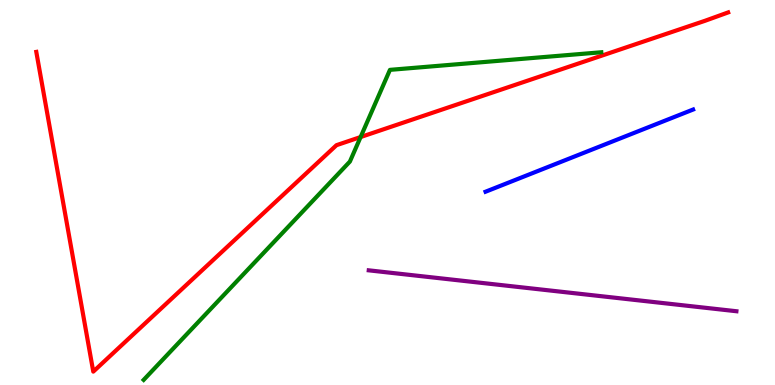[{'lines': ['blue', 'red'], 'intersections': []}, {'lines': ['green', 'red'], 'intersections': [{'x': 4.65, 'y': 6.44}]}, {'lines': ['purple', 'red'], 'intersections': []}, {'lines': ['blue', 'green'], 'intersections': []}, {'lines': ['blue', 'purple'], 'intersections': []}, {'lines': ['green', 'purple'], 'intersections': []}]